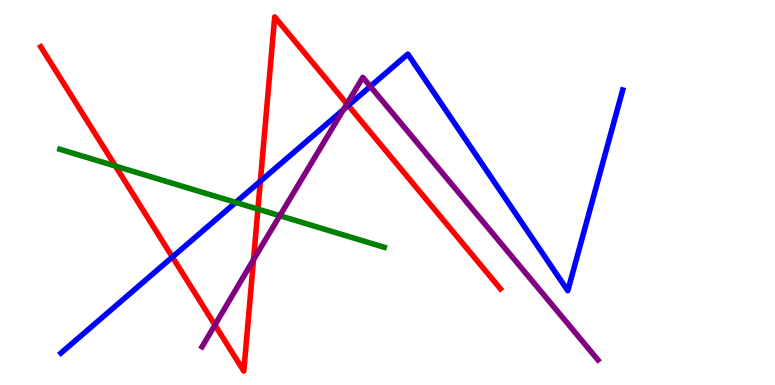[{'lines': ['blue', 'red'], 'intersections': [{'x': 2.22, 'y': 3.32}, {'x': 3.36, 'y': 5.29}, {'x': 4.49, 'y': 7.26}]}, {'lines': ['green', 'red'], 'intersections': [{'x': 1.49, 'y': 5.69}, {'x': 3.33, 'y': 4.57}]}, {'lines': ['purple', 'red'], 'intersections': [{'x': 2.77, 'y': 1.56}, {'x': 3.27, 'y': 3.26}, {'x': 4.48, 'y': 7.3}]}, {'lines': ['blue', 'green'], 'intersections': [{'x': 3.04, 'y': 4.74}]}, {'lines': ['blue', 'purple'], 'intersections': [{'x': 4.43, 'y': 7.15}, {'x': 4.78, 'y': 7.76}]}, {'lines': ['green', 'purple'], 'intersections': [{'x': 3.61, 'y': 4.4}]}]